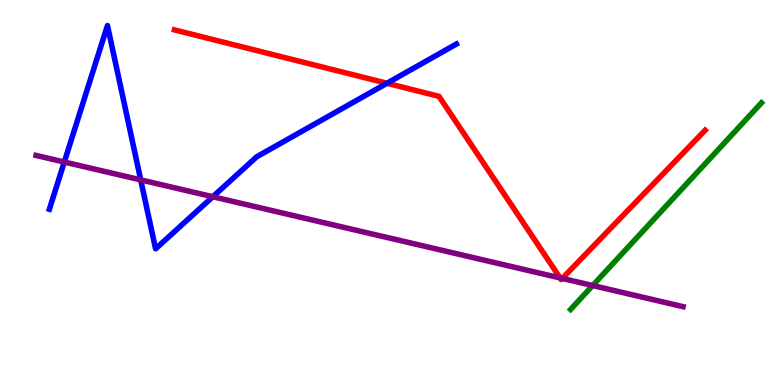[{'lines': ['blue', 'red'], 'intersections': [{'x': 4.99, 'y': 7.84}]}, {'lines': ['green', 'red'], 'intersections': []}, {'lines': ['purple', 'red'], 'intersections': [{'x': 7.23, 'y': 2.78}, {'x': 7.26, 'y': 2.77}]}, {'lines': ['blue', 'green'], 'intersections': []}, {'lines': ['blue', 'purple'], 'intersections': [{'x': 0.83, 'y': 5.79}, {'x': 1.82, 'y': 5.33}, {'x': 2.75, 'y': 4.89}]}, {'lines': ['green', 'purple'], 'intersections': [{'x': 7.65, 'y': 2.58}]}]